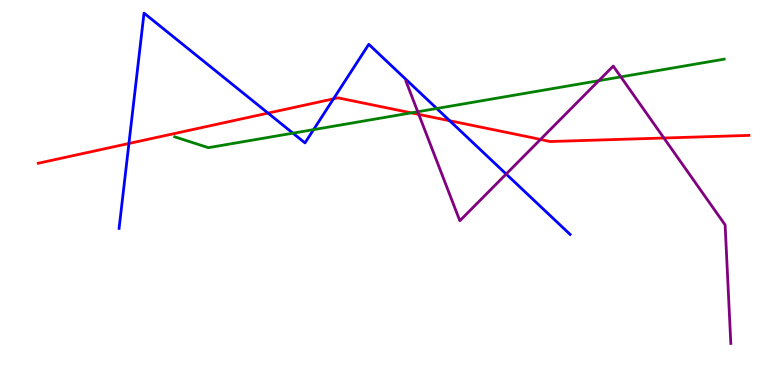[{'lines': ['blue', 'red'], 'intersections': [{'x': 1.66, 'y': 6.27}, {'x': 3.46, 'y': 7.06}, {'x': 4.3, 'y': 7.43}, {'x': 5.8, 'y': 6.86}]}, {'lines': ['green', 'red'], 'intersections': [{'x': 5.31, 'y': 7.07}]}, {'lines': ['purple', 'red'], 'intersections': [{'x': 5.4, 'y': 7.03}, {'x': 6.97, 'y': 6.38}, {'x': 8.57, 'y': 6.42}]}, {'lines': ['blue', 'green'], 'intersections': [{'x': 3.78, 'y': 6.54}, {'x': 4.05, 'y': 6.63}, {'x': 5.64, 'y': 7.18}]}, {'lines': ['blue', 'purple'], 'intersections': [{'x': 6.53, 'y': 5.48}]}, {'lines': ['green', 'purple'], 'intersections': [{'x': 5.39, 'y': 7.1}, {'x': 7.73, 'y': 7.9}, {'x': 8.01, 'y': 8.0}]}]